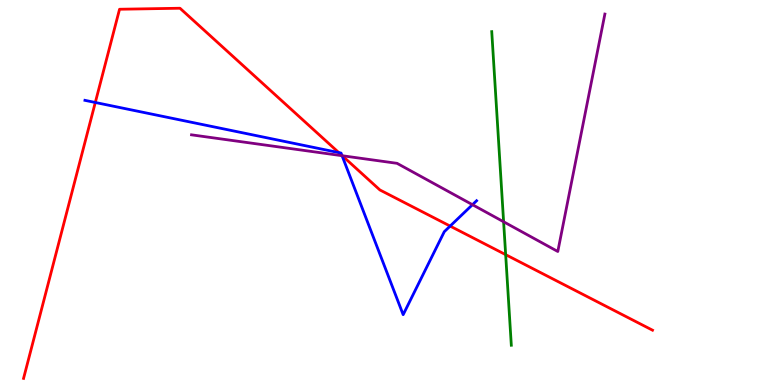[{'lines': ['blue', 'red'], 'intersections': [{'x': 1.23, 'y': 7.34}, {'x': 4.37, 'y': 6.04}, {'x': 4.41, 'y': 5.96}, {'x': 5.81, 'y': 4.13}]}, {'lines': ['green', 'red'], 'intersections': [{'x': 6.52, 'y': 3.39}]}, {'lines': ['purple', 'red'], 'intersections': [{'x': 4.42, 'y': 5.96}]}, {'lines': ['blue', 'green'], 'intersections': []}, {'lines': ['blue', 'purple'], 'intersections': [{'x': 4.41, 'y': 5.96}, {'x': 6.1, 'y': 4.68}]}, {'lines': ['green', 'purple'], 'intersections': [{'x': 6.5, 'y': 4.24}]}]